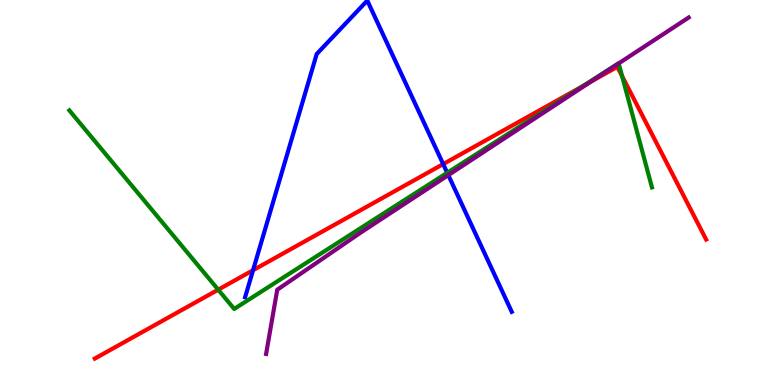[{'lines': ['blue', 'red'], 'intersections': [{'x': 3.27, 'y': 2.98}, {'x': 5.72, 'y': 5.74}]}, {'lines': ['green', 'red'], 'intersections': [{'x': 2.82, 'y': 2.48}, {'x': 7.52, 'y': 7.76}, {'x': 8.03, 'y': 8.02}]}, {'lines': ['purple', 'red'], 'intersections': [{'x': 7.63, 'y': 7.88}]}, {'lines': ['blue', 'green'], 'intersections': [{'x': 5.77, 'y': 5.51}]}, {'lines': ['blue', 'purple'], 'intersections': [{'x': 5.78, 'y': 5.45}]}, {'lines': ['green', 'purple'], 'intersections': [{'x': 7.98, 'y': 8.35}]}]